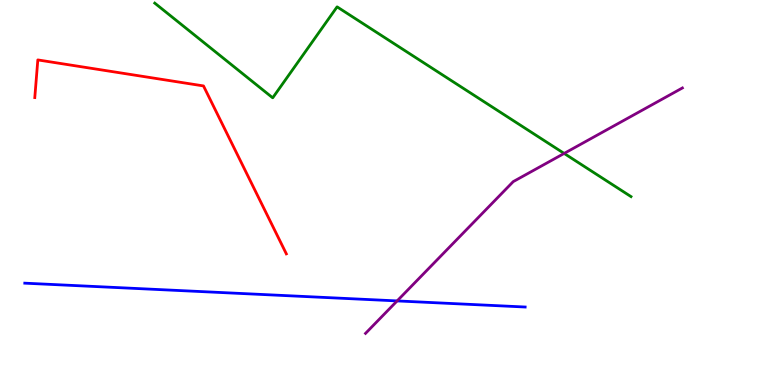[{'lines': ['blue', 'red'], 'intersections': []}, {'lines': ['green', 'red'], 'intersections': []}, {'lines': ['purple', 'red'], 'intersections': []}, {'lines': ['blue', 'green'], 'intersections': []}, {'lines': ['blue', 'purple'], 'intersections': [{'x': 5.12, 'y': 2.18}]}, {'lines': ['green', 'purple'], 'intersections': [{'x': 7.28, 'y': 6.01}]}]